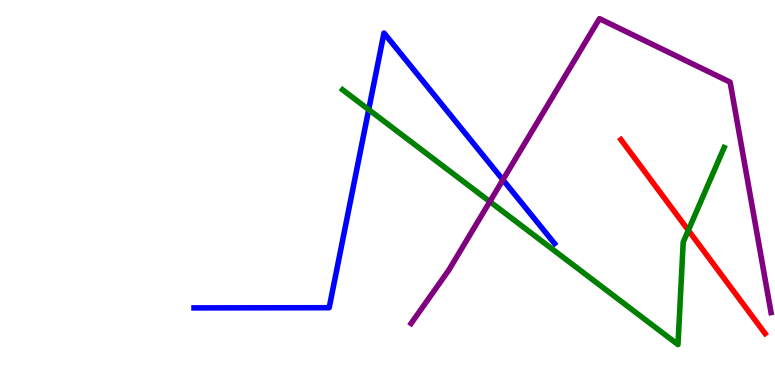[{'lines': ['blue', 'red'], 'intersections': []}, {'lines': ['green', 'red'], 'intersections': [{'x': 8.88, 'y': 4.02}]}, {'lines': ['purple', 'red'], 'intersections': []}, {'lines': ['blue', 'green'], 'intersections': [{'x': 4.76, 'y': 7.15}]}, {'lines': ['blue', 'purple'], 'intersections': [{'x': 6.49, 'y': 5.33}]}, {'lines': ['green', 'purple'], 'intersections': [{'x': 6.32, 'y': 4.76}]}]